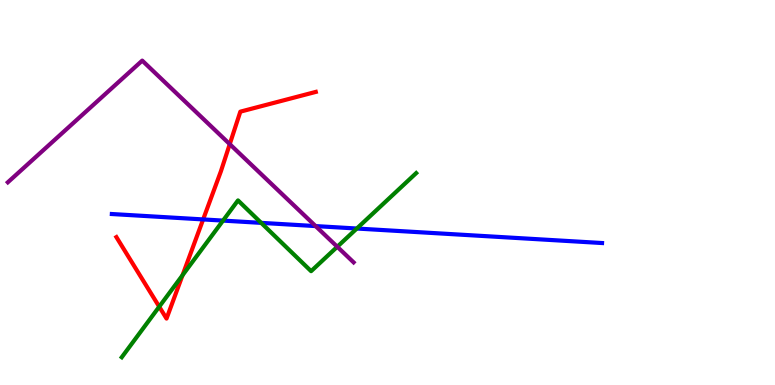[{'lines': ['blue', 'red'], 'intersections': [{'x': 2.62, 'y': 4.3}]}, {'lines': ['green', 'red'], 'intersections': [{'x': 2.05, 'y': 2.03}, {'x': 2.36, 'y': 2.85}]}, {'lines': ['purple', 'red'], 'intersections': [{'x': 2.96, 'y': 6.26}]}, {'lines': ['blue', 'green'], 'intersections': [{'x': 2.88, 'y': 4.27}, {'x': 3.37, 'y': 4.21}, {'x': 4.6, 'y': 4.06}]}, {'lines': ['blue', 'purple'], 'intersections': [{'x': 4.07, 'y': 4.13}]}, {'lines': ['green', 'purple'], 'intersections': [{'x': 4.35, 'y': 3.59}]}]